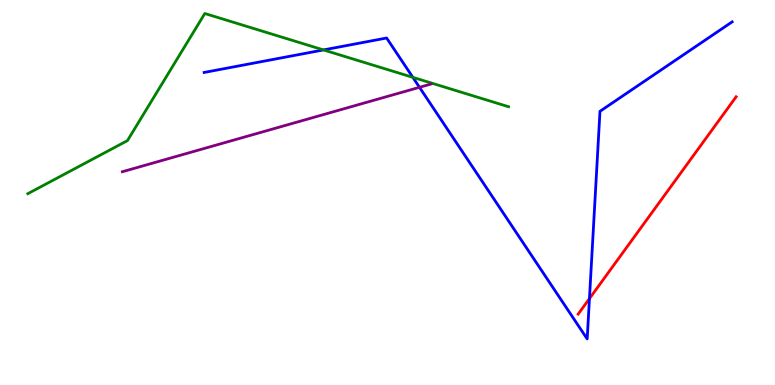[{'lines': ['blue', 'red'], 'intersections': [{'x': 7.61, 'y': 2.24}]}, {'lines': ['green', 'red'], 'intersections': []}, {'lines': ['purple', 'red'], 'intersections': []}, {'lines': ['blue', 'green'], 'intersections': [{'x': 4.17, 'y': 8.7}, {'x': 5.33, 'y': 7.99}]}, {'lines': ['blue', 'purple'], 'intersections': [{'x': 5.41, 'y': 7.73}]}, {'lines': ['green', 'purple'], 'intersections': []}]